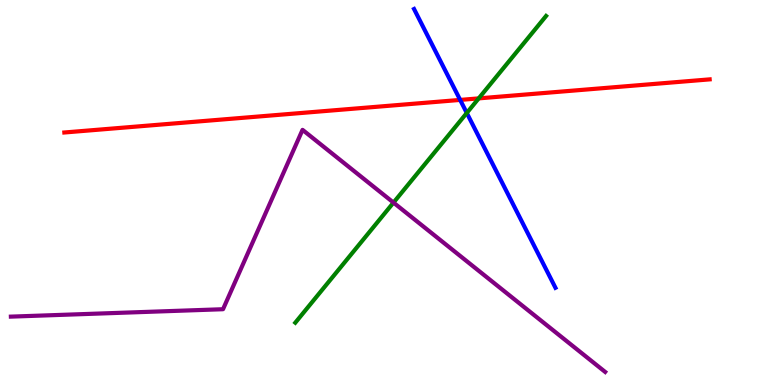[{'lines': ['blue', 'red'], 'intersections': [{'x': 5.94, 'y': 7.4}]}, {'lines': ['green', 'red'], 'intersections': [{'x': 6.18, 'y': 7.44}]}, {'lines': ['purple', 'red'], 'intersections': []}, {'lines': ['blue', 'green'], 'intersections': [{'x': 6.02, 'y': 7.07}]}, {'lines': ['blue', 'purple'], 'intersections': []}, {'lines': ['green', 'purple'], 'intersections': [{'x': 5.08, 'y': 4.74}]}]